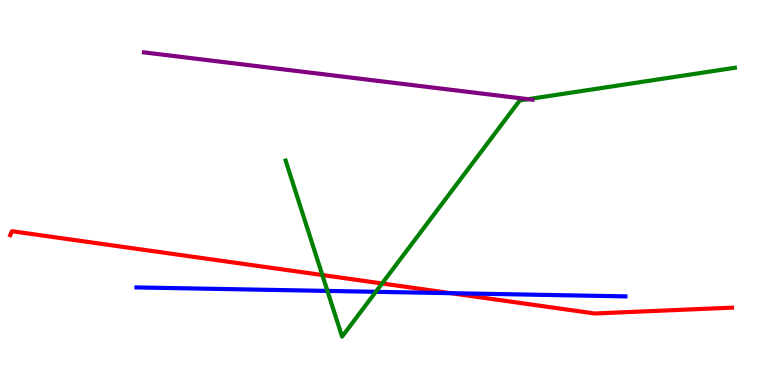[{'lines': ['blue', 'red'], 'intersections': [{'x': 5.82, 'y': 2.38}]}, {'lines': ['green', 'red'], 'intersections': [{'x': 4.16, 'y': 2.86}, {'x': 4.93, 'y': 2.64}]}, {'lines': ['purple', 'red'], 'intersections': []}, {'lines': ['blue', 'green'], 'intersections': [{'x': 4.22, 'y': 2.44}, {'x': 4.85, 'y': 2.42}]}, {'lines': ['blue', 'purple'], 'intersections': []}, {'lines': ['green', 'purple'], 'intersections': [{'x': 6.81, 'y': 7.42}]}]